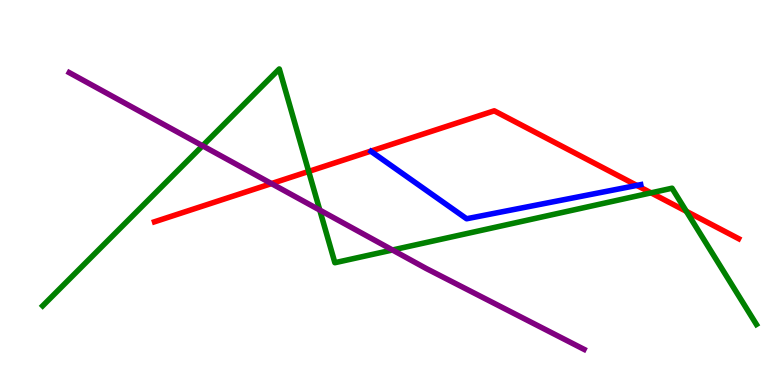[{'lines': ['blue', 'red'], 'intersections': [{'x': 8.22, 'y': 5.18}]}, {'lines': ['green', 'red'], 'intersections': [{'x': 3.98, 'y': 5.55}, {'x': 8.4, 'y': 4.99}, {'x': 8.86, 'y': 4.51}]}, {'lines': ['purple', 'red'], 'intersections': [{'x': 3.5, 'y': 5.23}]}, {'lines': ['blue', 'green'], 'intersections': []}, {'lines': ['blue', 'purple'], 'intersections': []}, {'lines': ['green', 'purple'], 'intersections': [{'x': 2.61, 'y': 6.21}, {'x': 4.13, 'y': 4.54}, {'x': 5.06, 'y': 3.51}]}]